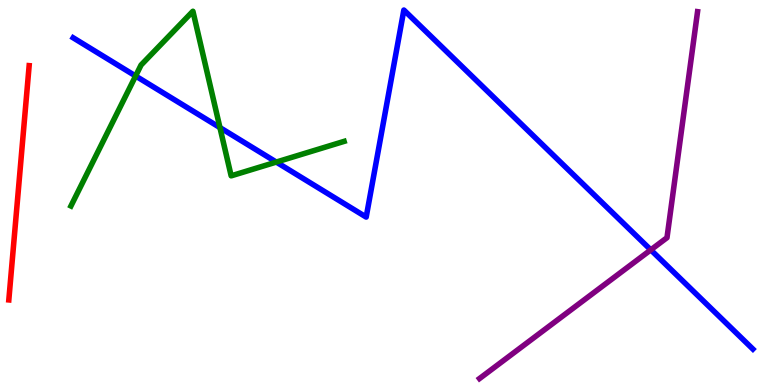[{'lines': ['blue', 'red'], 'intersections': []}, {'lines': ['green', 'red'], 'intersections': []}, {'lines': ['purple', 'red'], 'intersections': []}, {'lines': ['blue', 'green'], 'intersections': [{'x': 1.75, 'y': 8.03}, {'x': 2.84, 'y': 6.69}, {'x': 3.57, 'y': 5.79}]}, {'lines': ['blue', 'purple'], 'intersections': [{'x': 8.4, 'y': 3.51}]}, {'lines': ['green', 'purple'], 'intersections': []}]